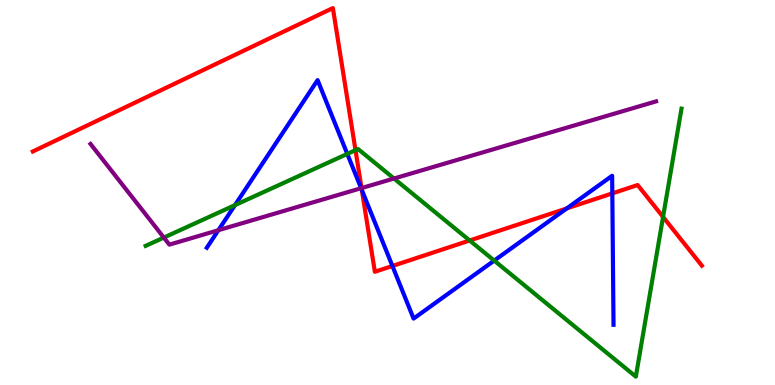[{'lines': ['blue', 'red'], 'intersections': [{'x': 4.67, 'y': 5.06}, {'x': 5.06, 'y': 3.09}, {'x': 7.31, 'y': 4.59}, {'x': 7.9, 'y': 4.98}]}, {'lines': ['green', 'red'], 'intersections': [{'x': 4.59, 'y': 6.1}, {'x': 6.06, 'y': 3.75}, {'x': 8.56, 'y': 4.37}]}, {'lines': ['purple', 'red'], 'intersections': [{'x': 4.66, 'y': 5.11}]}, {'lines': ['blue', 'green'], 'intersections': [{'x': 3.03, 'y': 4.67}, {'x': 4.48, 'y': 6.0}, {'x': 6.38, 'y': 3.23}]}, {'lines': ['blue', 'purple'], 'intersections': [{'x': 2.82, 'y': 4.02}, {'x': 4.66, 'y': 5.11}]}, {'lines': ['green', 'purple'], 'intersections': [{'x': 2.11, 'y': 3.83}, {'x': 5.08, 'y': 5.36}]}]